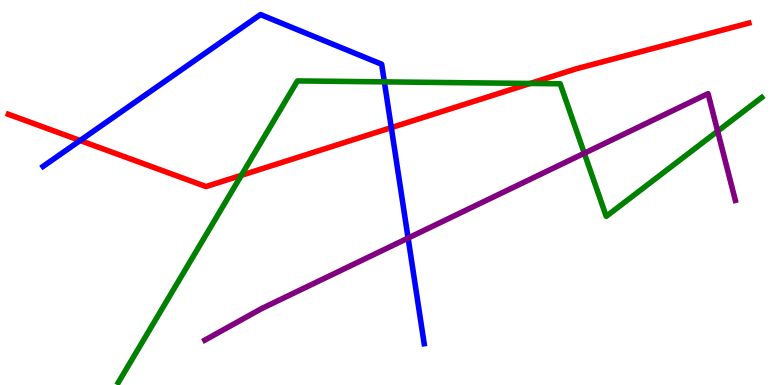[{'lines': ['blue', 'red'], 'intersections': [{'x': 1.03, 'y': 6.35}, {'x': 5.05, 'y': 6.68}]}, {'lines': ['green', 'red'], 'intersections': [{'x': 3.11, 'y': 5.45}, {'x': 6.84, 'y': 7.83}]}, {'lines': ['purple', 'red'], 'intersections': []}, {'lines': ['blue', 'green'], 'intersections': [{'x': 4.96, 'y': 7.87}]}, {'lines': ['blue', 'purple'], 'intersections': [{'x': 5.27, 'y': 3.82}]}, {'lines': ['green', 'purple'], 'intersections': [{'x': 7.54, 'y': 6.02}, {'x': 9.26, 'y': 6.59}]}]